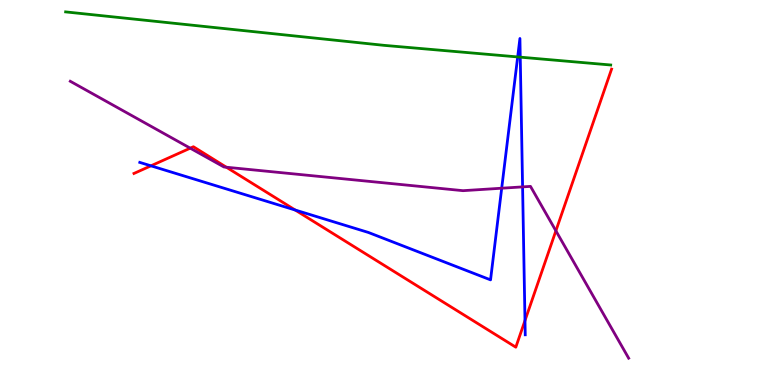[{'lines': ['blue', 'red'], 'intersections': [{'x': 1.95, 'y': 5.69}, {'x': 3.81, 'y': 4.54}, {'x': 6.77, 'y': 1.67}]}, {'lines': ['green', 'red'], 'intersections': []}, {'lines': ['purple', 'red'], 'intersections': [{'x': 2.45, 'y': 6.15}, {'x': 2.92, 'y': 5.66}, {'x': 7.17, 'y': 4.0}]}, {'lines': ['blue', 'green'], 'intersections': [{'x': 6.68, 'y': 8.52}, {'x': 6.71, 'y': 8.52}]}, {'lines': ['blue', 'purple'], 'intersections': [{'x': 6.47, 'y': 5.11}, {'x': 6.74, 'y': 5.15}]}, {'lines': ['green', 'purple'], 'intersections': []}]